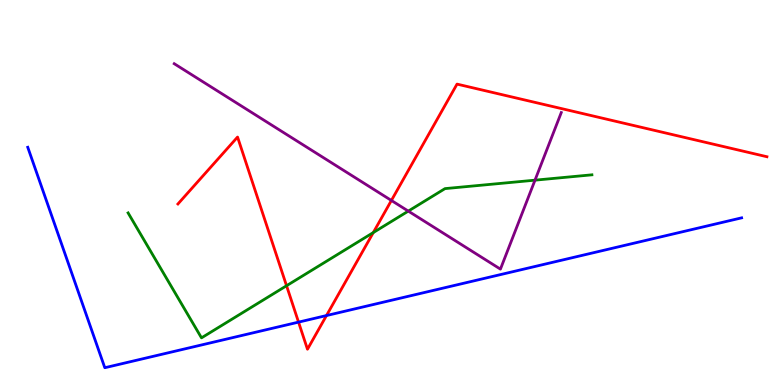[{'lines': ['blue', 'red'], 'intersections': [{'x': 3.85, 'y': 1.63}, {'x': 4.21, 'y': 1.8}]}, {'lines': ['green', 'red'], 'intersections': [{'x': 3.7, 'y': 2.58}, {'x': 4.82, 'y': 3.96}]}, {'lines': ['purple', 'red'], 'intersections': [{'x': 5.05, 'y': 4.79}]}, {'lines': ['blue', 'green'], 'intersections': []}, {'lines': ['blue', 'purple'], 'intersections': []}, {'lines': ['green', 'purple'], 'intersections': [{'x': 5.27, 'y': 4.52}, {'x': 6.9, 'y': 5.32}]}]